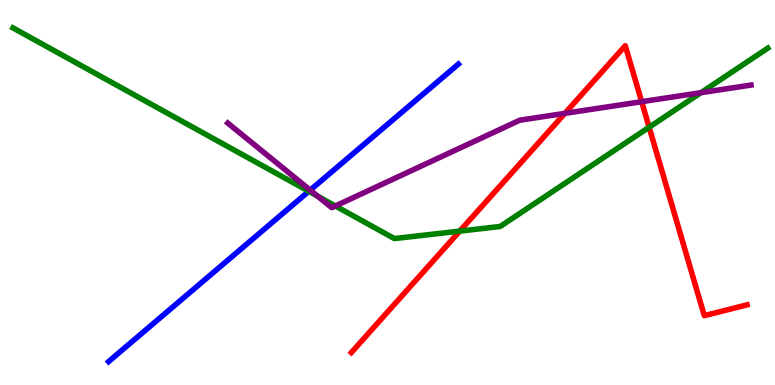[{'lines': ['blue', 'red'], 'intersections': []}, {'lines': ['green', 'red'], 'intersections': [{'x': 5.93, 'y': 4.0}, {'x': 8.38, 'y': 6.7}]}, {'lines': ['purple', 'red'], 'intersections': [{'x': 7.29, 'y': 7.06}, {'x': 8.28, 'y': 7.36}]}, {'lines': ['blue', 'green'], 'intersections': [{'x': 3.98, 'y': 5.03}]}, {'lines': ['blue', 'purple'], 'intersections': [{'x': 4.0, 'y': 5.06}]}, {'lines': ['green', 'purple'], 'intersections': [{'x': 4.1, 'y': 4.9}, {'x': 4.33, 'y': 4.65}, {'x': 9.04, 'y': 7.59}]}]